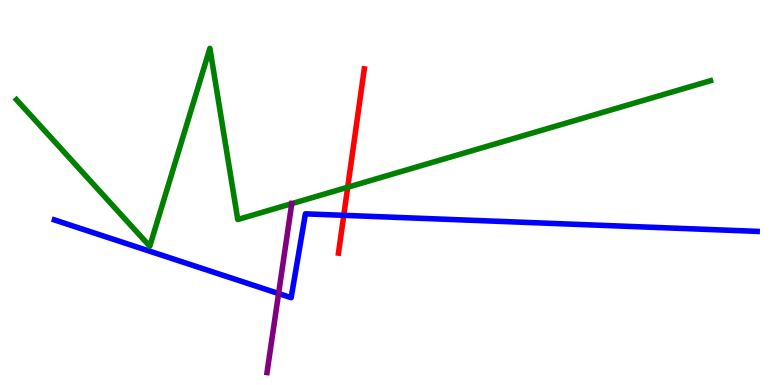[{'lines': ['blue', 'red'], 'intersections': [{'x': 4.44, 'y': 4.41}]}, {'lines': ['green', 'red'], 'intersections': [{'x': 4.49, 'y': 5.14}]}, {'lines': ['purple', 'red'], 'intersections': []}, {'lines': ['blue', 'green'], 'intersections': []}, {'lines': ['blue', 'purple'], 'intersections': [{'x': 3.59, 'y': 2.38}]}, {'lines': ['green', 'purple'], 'intersections': [{'x': 3.76, 'y': 4.71}]}]